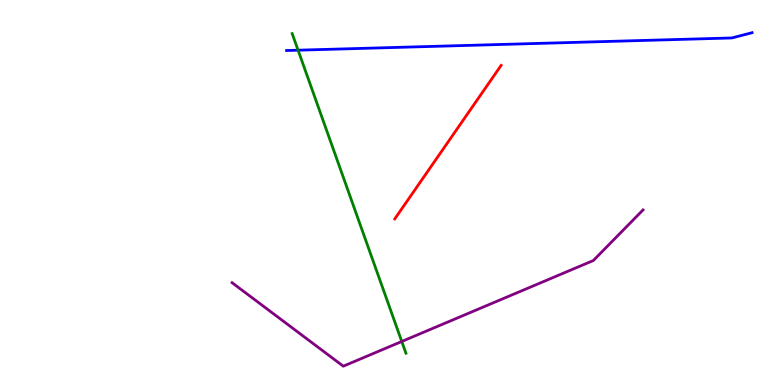[{'lines': ['blue', 'red'], 'intersections': []}, {'lines': ['green', 'red'], 'intersections': []}, {'lines': ['purple', 'red'], 'intersections': []}, {'lines': ['blue', 'green'], 'intersections': [{'x': 3.85, 'y': 8.7}]}, {'lines': ['blue', 'purple'], 'intersections': []}, {'lines': ['green', 'purple'], 'intersections': [{'x': 5.18, 'y': 1.13}]}]